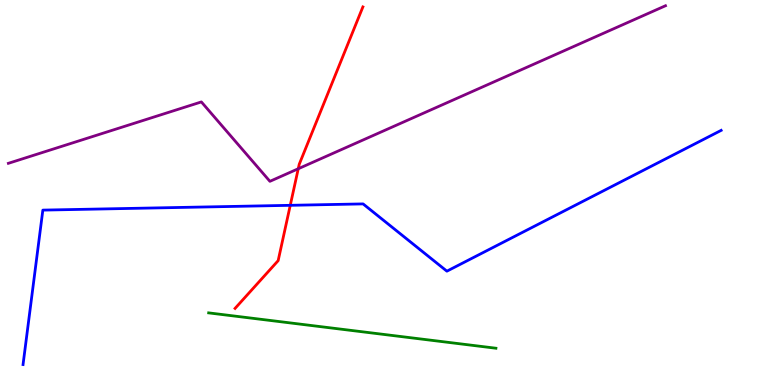[{'lines': ['blue', 'red'], 'intersections': [{'x': 3.75, 'y': 4.67}]}, {'lines': ['green', 'red'], 'intersections': []}, {'lines': ['purple', 'red'], 'intersections': [{'x': 3.85, 'y': 5.62}]}, {'lines': ['blue', 'green'], 'intersections': []}, {'lines': ['blue', 'purple'], 'intersections': []}, {'lines': ['green', 'purple'], 'intersections': []}]